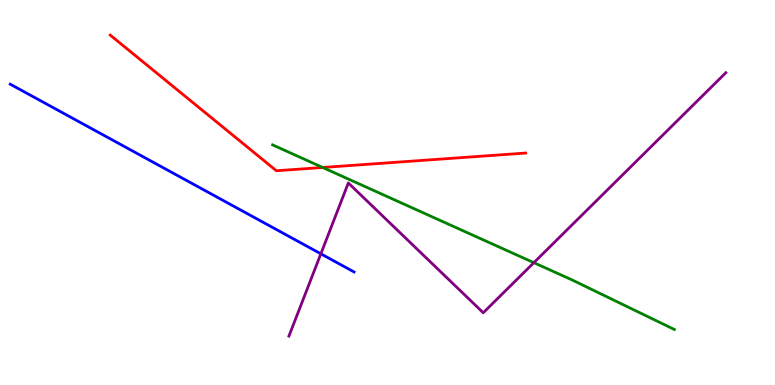[{'lines': ['blue', 'red'], 'intersections': []}, {'lines': ['green', 'red'], 'intersections': [{'x': 4.16, 'y': 5.65}]}, {'lines': ['purple', 'red'], 'intersections': []}, {'lines': ['blue', 'green'], 'intersections': []}, {'lines': ['blue', 'purple'], 'intersections': [{'x': 4.14, 'y': 3.41}]}, {'lines': ['green', 'purple'], 'intersections': [{'x': 6.89, 'y': 3.18}]}]